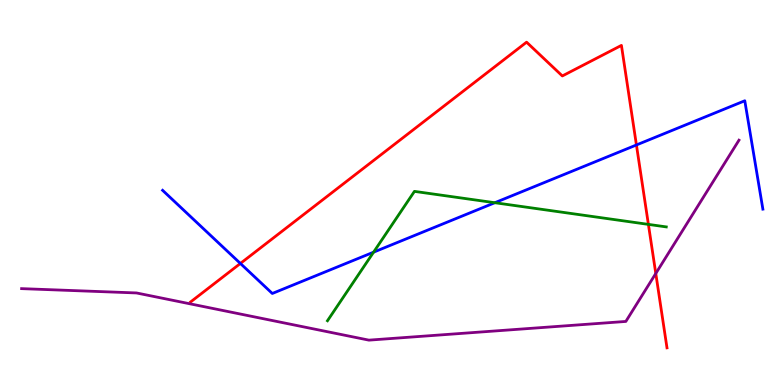[{'lines': ['blue', 'red'], 'intersections': [{'x': 3.1, 'y': 3.16}, {'x': 8.21, 'y': 6.23}]}, {'lines': ['green', 'red'], 'intersections': [{'x': 8.37, 'y': 4.17}]}, {'lines': ['purple', 'red'], 'intersections': [{'x': 8.46, 'y': 2.9}]}, {'lines': ['blue', 'green'], 'intersections': [{'x': 4.82, 'y': 3.45}, {'x': 6.38, 'y': 4.73}]}, {'lines': ['blue', 'purple'], 'intersections': []}, {'lines': ['green', 'purple'], 'intersections': []}]